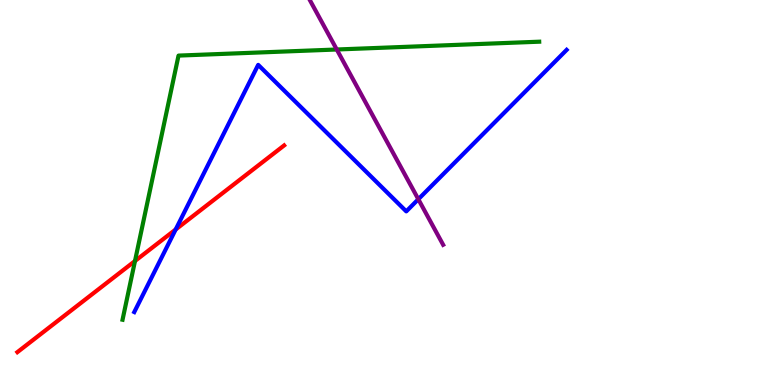[{'lines': ['blue', 'red'], 'intersections': [{'x': 2.27, 'y': 4.04}]}, {'lines': ['green', 'red'], 'intersections': [{'x': 1.74, 'y': 3.22}]}, {'lines': ['purple', 'red'], 'intersections': []}, {'lines': ['blue', 'green'], 'intersections': []}, {'lines': ['blue', 'purple'], 'intersections': [{'x': 5.4, 'y': 4.83}]}, {'lines': ['green', 'purple'], 'intersections': [{'x': 4.35, 'y': 8.71}]}]